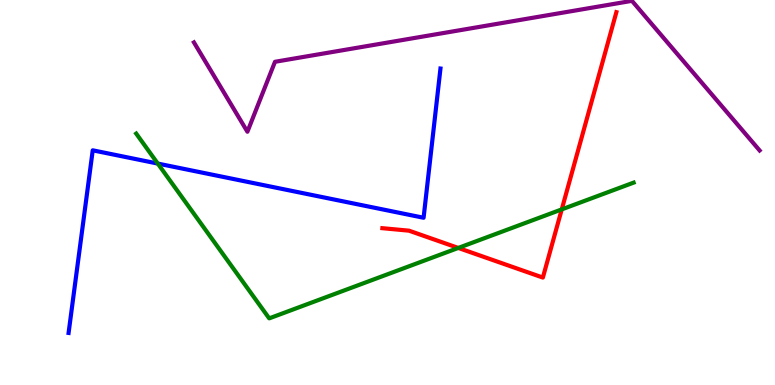[{'lines': ['blue', 'red'], 'intersections': []}, {'lines': ['green', 'red'], 'intersections': [{'x': 5.91, 'y': 3.56}, {'x': 7.25, 'y': 4.56}]}, {'lines': ['purple', 'red'], 'intersections': []}, {'lines': ['blue', 'green'], 'intersections': [{'x': 2.04, 'y': 5.75}]}, {'lines': ['blue', 'purple'], 'intersections': []}, {'lines': ['green', 'purple'], 'intersections': []}]